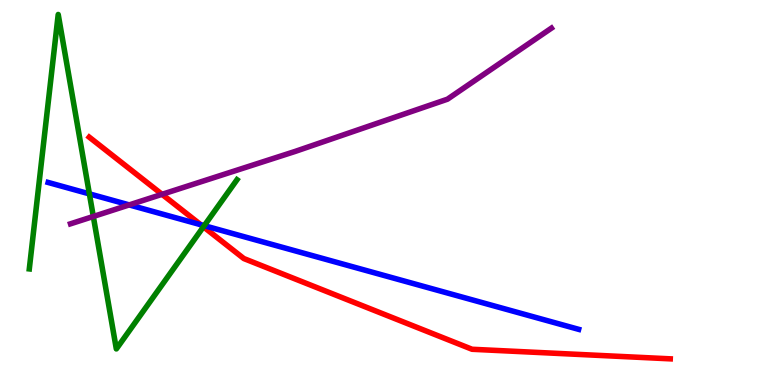[{'lines': ['blue', 'red'], 'intersections': [{'x': 2.59, 'y': 4.16}]}, {'lines': ['green', 'red'], 'intersections': [{'x': 2.62, 'y': 4.11}]}, {'lines': ['purple', 'red'], 'intersections': [{'x': 2.09, 'y': 4.95}]}, {'lines': ['blue', 'green'], 'intersections': [{'x': 1.15, 'y': 4.96}, {'x': 2.64, 'y': 4.14}]}, {'lines': ['blue', 'purple'], 'intersections': [{'x': 1.67, 'y': 4.68}]}, {'lines': ['green', 'purple'], 'intersections': [{'x': 1.2, 'y': 4.38}]}]